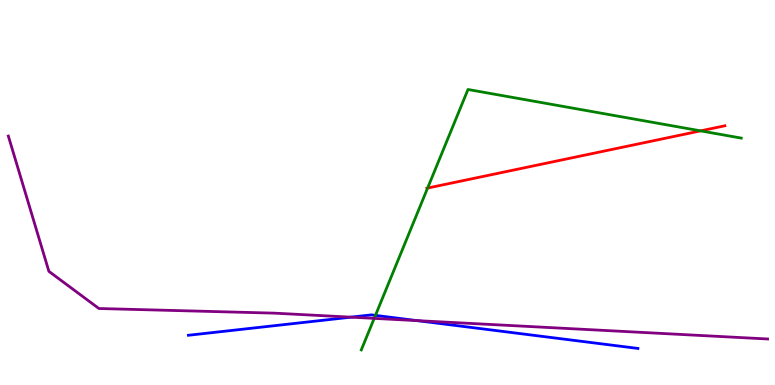[{'lines': ['blue', 'red'], 'intersections': []}, {'lines': ['green', 'red'], 'intersections': [{'x': 5.52, 'y': 5.12}, {'x': 9.04, 'y': 6.6}]}, {'lines': ['purple', 'red'], 'intersections': []}, {'lines': ['blue', 'green'], 'intersections': [{'x': 4.84, 'y': 1.81}]}, {'lines': ['blue', 'purple'], 'intersections': [{'x': 4.53, 'y': 1.76}, {'x': 5.38, 'y': 1.67}]}, {'lines': ['green', 'purple'], 'intersections': [{'x': 4.83, 'y': 1.73}]}]